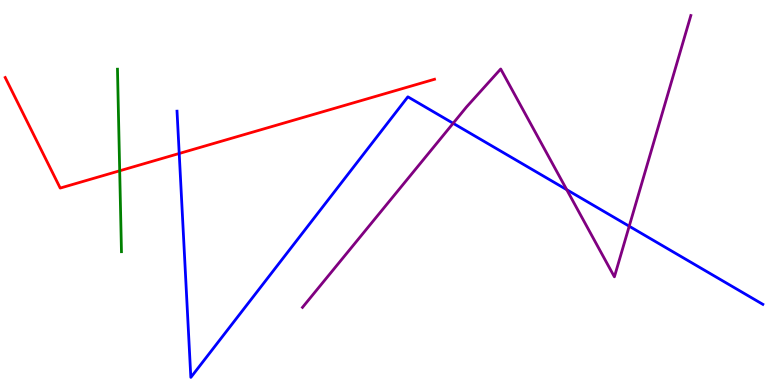[{'lines': ['blue', 'red'], 'intersections': [{'x': 2.31, 'y': 6.01}]}, {'lines': ['green', 'red'], 'intersections': [{'x': 1.54, 'y': 5.56}]}, {'lines': ['purple', 'red'], 'intersections': []}, {'lines': ['blue', 'green'], 'intersections': []}, {'lines': ['blue', 'purple'], 'intersections': [{'x': 5.85, 'y': 6.8}, {'x': 7.31, 'y': 5.07}, {'x': 8.12, 'y': 4.12}]}, {'lines': ['green', 'purple'], 'intersections': []}]